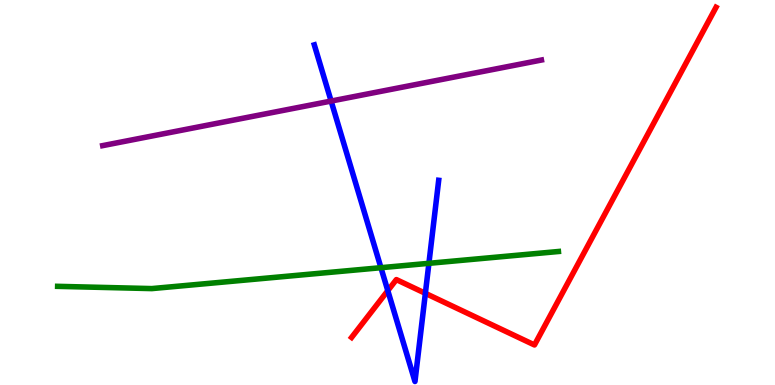[{'lines': ['blue', 'red'], 'intersections': [{'x': 5.0, 'y': 2.45}, {'x': 5.49, 'y': 2.38}]}, {'lines': ['green', 'red'], 'intersections': []}, {'lines': ['purple', 'red'], 'intersections': []}, {'lines': ['blue', 'green'], 'intersections': [{'x': 4.92, 'y': 3.05}, {'x': 5.53, 'y': 3.16}]}, {'lines': ['blue', 'purple'], 'intersections': [{'x': 4.27, 'y': 7.38}]}, {'lines': ['green', 'purple'], 'intersections': []}]